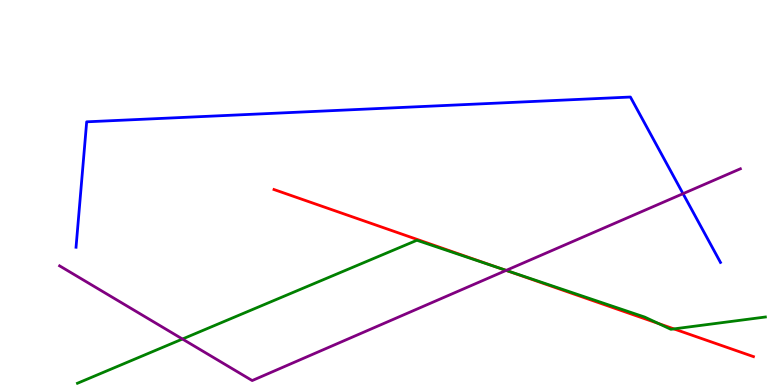[{'lines': ['blue', 'red'], 'intersections': []}, {'lines': ['green', 'red'], 'intersections': [{'x': 6.45, 'y': 3.03}, {'x': 8.5, 'y': 1.6}, {'x': 8.7, 'y': 1.46}]}, {'lines': ['purple', 'red'], 'intersections': [{'x': 6.53, 'y': 2.98}]}, {'lines': ['blue', 'green'], 'intersections': []}, {'lines': ['blue', 'purple'], 'intersections': [{'x': 8.81, 'y': 4.97}]}, {'lines': ['green', 'purple'], 'intersections': [{'x': 2.35, 'y': 1.19}, {'x': 6.53, 'y': 2.98}]}]